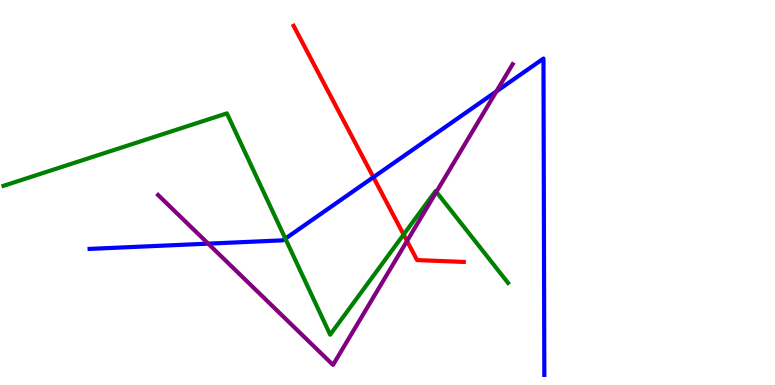[{'lines': ['blue', 'red'], 'intersections': [{'x': 4.82, 'y': 5.4}]}, {'lines': ['green', 'red'], 'intersections': [{'x': 5.21, 'y': 3.91}]}, {'lines': ['purple', 'red'], 'intersections': [{'x': 5.25, 'y': 3.74}]}, {'lines': ['blue', 'green'], 'intersections': [{'x': 3.68, 'y': 3.8}]}, {'lines': ['blue', 'purple'], 'intersections': [{'x': 2.69, 'y': 3.67}, {'x': 6.41, 'y': 7.63}]}, {'lines': ['green', 'purple'], 'intersections': [{'x': 5.63, 'y': 5.02}]}]